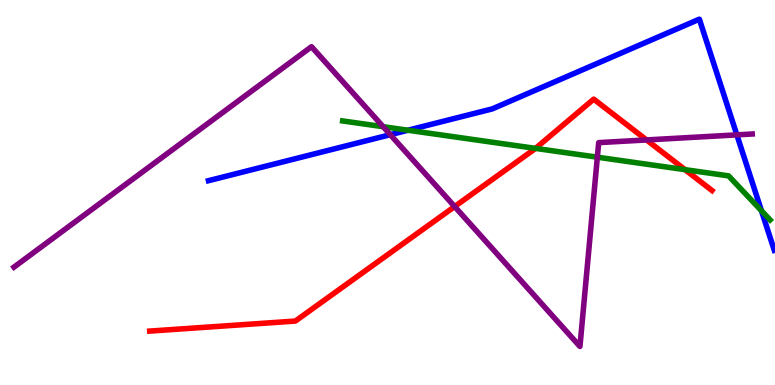[{'lines': ['blue', 'red'], 'intersections': []}, {'lines': ['green', 'red'], 'intersections': [{'x': 6.91, 'y': 6.15}, {'x': 8.84, 'y': 5.59}]}, {'lines': ['purple', 'red'], 'intersections': [{'x': 5.87, 'y': 4.63}, {'x': 8.34, 'y': 6.37}]}, {'lines': ['blue', 'green'], 'intersections': [{'x': 5.26, 'y': 6.62}, {'x': 9.83, 'y': 4.53}]}, {'lines': ['blue', 'purple'], 'intersections': [{'x': 5.04, 'y': 6.5}, {'x': 9.51, 'y': 6.5}]}, {'lines': ['green', 'purple'], 'intersections': [{'x': 4.94, 'y': 6.71}, {'x': 7.71, 'y': 5.92}]}]